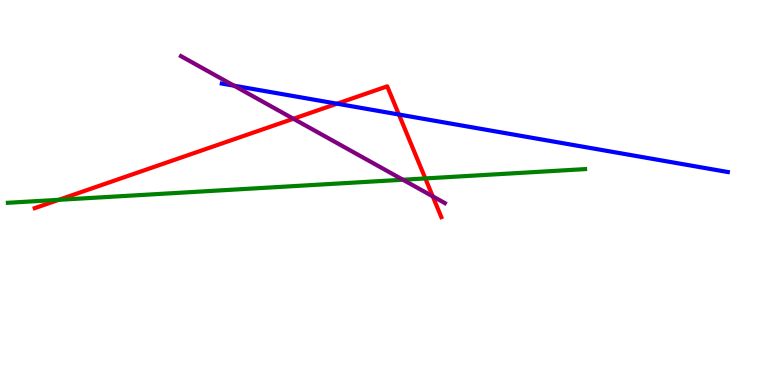[{'lines': ['blue', 'red'], 'intersections': [{'x': 4.35, 'y': 7.31}, {'x': 5.15, 'y': 7.03}]}, {'lines': ['green', 'red'], 'intersections': [{'x': 0.759, 'y': 4.81}, {'x': 5.49, 'y': 5.37}]}, {'lines': ['purple', 'red'], 'intersections': [{'x': 3.79, 'y': 6.92}, {'x': 5.58, 'y': 4.9}]}, {'lines': ['blue', 'green'], 'intersections': []}, {'lines': ['blue', 'purple'], 'intersections': [{'x': 3.02, 'y': 7.77}]}, {'lines': ['green', 'purple'], 'intersections': [{'x': 5.2, 'y': 5.33}]}]